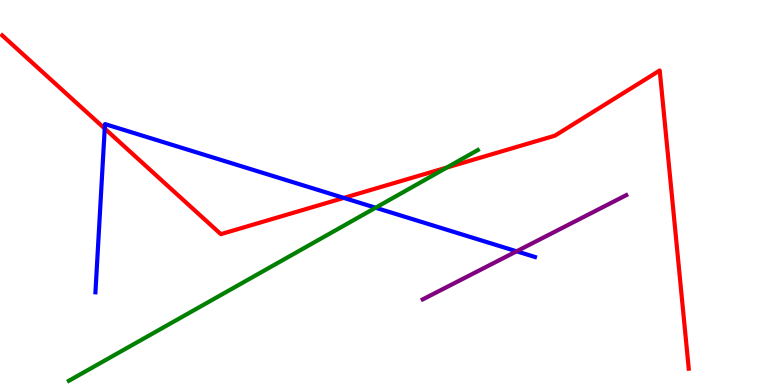[{'lines': ['blue', 'red'], 'intersections': [{'x': 1.35, 'y': 6.66}, {'x': 4.44, 'y': 4.86}]}, {'lines': ['green', 'red'], 'intersections': [{'x': 5.77, 'y': 5.65}]}, {'lines': ['purple', 'red'], 'intersections': []}, {'lines': ['blue', 'green'], 'intersections': [{'x': 4.85, 'y': 4.6}]}, {'lines': ['blue', 'purple'], 'intersections': [{'x': 6.67, 'y': 3.47}]}, {'lines': ['green', 'purple'], 'intersections': []}]